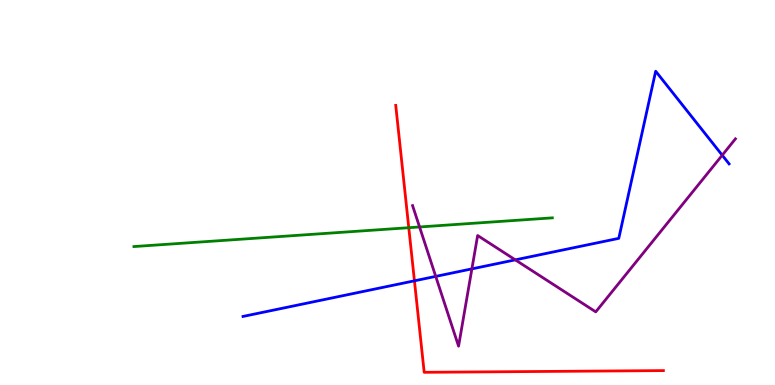[{'lines': ['blue', 'red'], 'intersections': [{'x': 5.35, 'y': 2.71}]}, {'lines': ['green', 'red'], 'intersections': [{'x': 5.27, 'y': 4.09}]}, {'lines': ['purple', 'red'], 'intersections': []}, {'lines': ['blue', 'green'], 'intersections': []}, {'lines': ['blue', 'purple'], 'intersections': [{'x': 5.62, 'y': 2.82}, {'x': 6.09, 'y': 3.02}, {'x': 6.65, 'y': 3.25}, {'x': 9.32, 'y': 5.97}]}, {'lines': ['green', 'purple'], 'intersections': [{'x': 5.41, 'y': 4.1}]}]